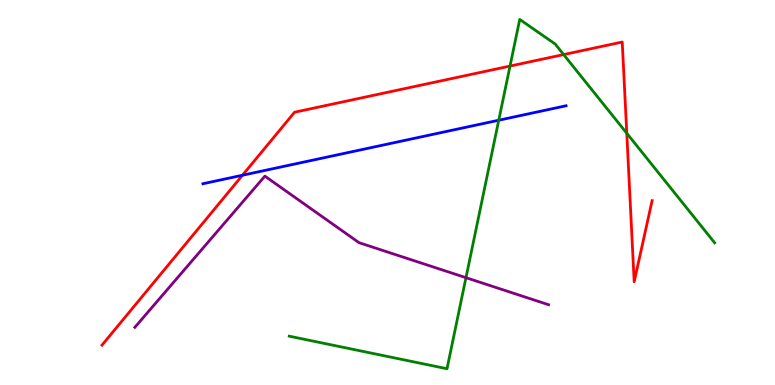[{'lines': ['blue', 'red'], 'intersections': [{'x': 3.13, 'y': 5.45}]}, {'lines': ['green', 'red'], 'intersections': [{'x': 6.58, 'y': 8.28}, {'x': 7.27, 'y': 8.58}, {'x': 8.09, 'y': 6.54}]}, {'lines': ['purple', 'red'], 'intersections': []}, {'lines': ['blue', 'green'], 'intersections': [{'x': 6.44, 'y': 6.88}]}, {'lines': ['blue', 'purple'], 'intersections': []}, {'lines': ['green', 'purple'], 'intersections': [{'x': 6.01, 'y': 2.79}]}]